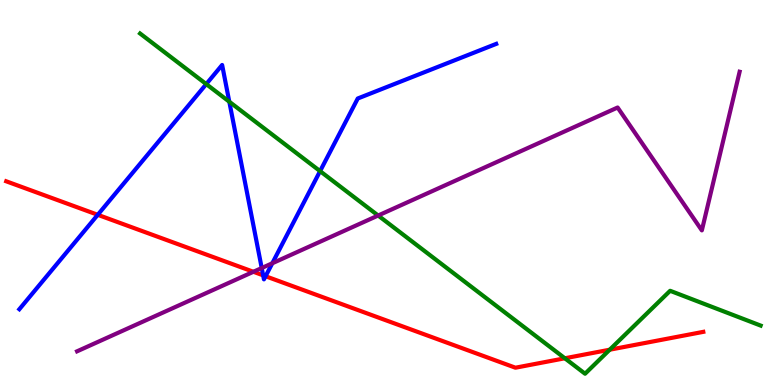[{'lines': ['blue', 'red'], 'intersections': [{'x': 1.26, 'y': 4.42}, {'x': 3.4, 'y': 2.85}, {'x': 3.43, 'y': 2.83}]}, {'lines': ['green', 'red'], 'intersections': [{'x': 7.29, 'y': 0.694}, {'x': 7.87, 'y': 0.916}]}, {'lines': ['purple', 'red'], 'intersections': [{'x': 3.27, 'y': 2.94}]}, {'lines': ['blue', 'green'], 'intersections': [{'x': 2.66, 'y': 7.82}, {'x': 2.96, 'y': 7.36}, {'x': 4.13, 'y': 5.55}]}, {'lines': ['blue', 'purple'], 'intersections': [{'x': 3.38, 'y': 3.04}, {'x': 3.51, 'y': 3.16}]}, {'lines': ['green', 'purple'], 'intersections': [{'x': 4.88, 'y': 4.4}]}]